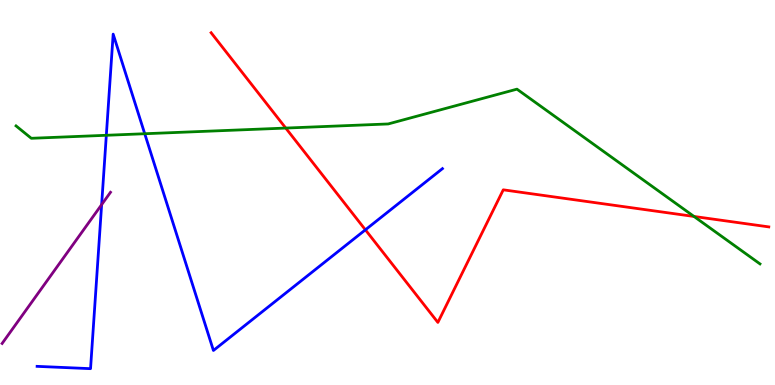[{'lines': ['blue', 'red'], 'intersections': [{'x': 4.71, 'y': 4.03}]}, {'lines': ['green', 'red'], 'intersections': [{'x': 3.69, 'y': 6.67}, {'x': 8.95, 'y': 4.38}]}, {'lines': ['purple', 'red'], 'intersections': []}, {'lines': ['blue', 'green'], 'intersections': [{'x': 1.37, 'y': 6.49}, {'x': 1.87, 'y': 6.53}]}, {'lines': ['blue', 'purple'], 'intersections': [{'x': 1.31, 'y': 4.68}]}, {'lines': ['green', 'purple'], 'intersections': []}]